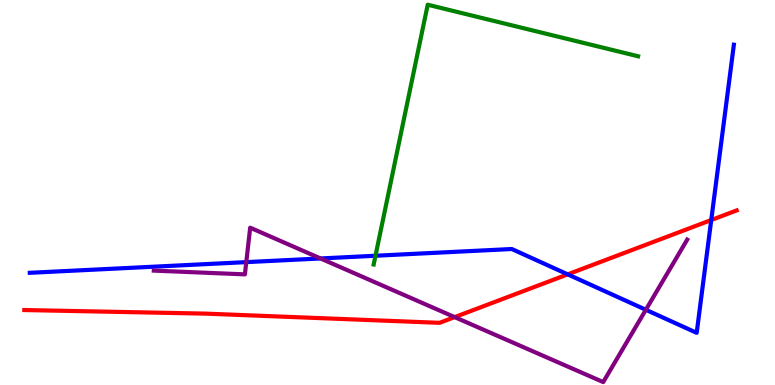[{'lines': ['blue', 'red'], 'intersections': [{'x': 7.33, 'y': 2.87}, {'x': 9.18, 'y': 4.28}]}, {'lines': ['green', 'red'], 'intersections': []}, {'lines': ['purple', 'red'], 'intersections': [{'x': 5.87, 'y': 1.76}]}, {'lines': ['blue', 'green'], 'intersections': [{'x': 4.84, 'y': 3.36}]}, {'lines': ['blue', 'purple'], 'intersections': [{'x': 3.18, 'y': 3.19}, {'x': 4.14, 'y': 3.29}, {'x': 8.33, 'y': 1.95}]}, {'lines': ['green', 'purple'], 'intersections': []}]